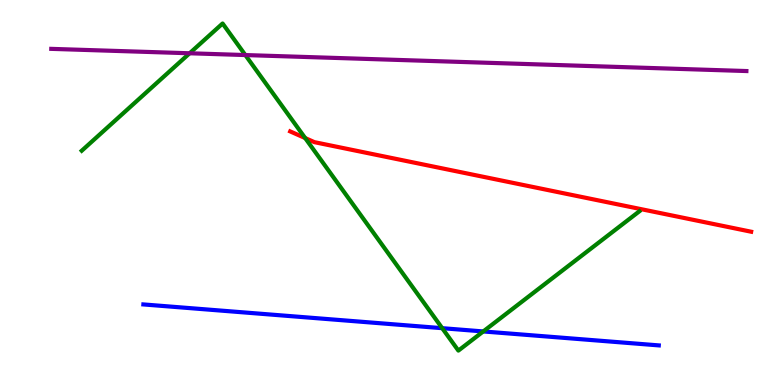[{'lines': ['blue', 'red'], 'intersections': []}, {'lines': ['green', 'red'], 'intersections': [{'x': 3.94, 'y': 6.41}]}, {'lines': ['purple', 'red'], 'intersections': []}, {'lines': ['blue', 'green'], 'intersections': [{'x': 5.71, 'y': 1.48}, {'x': 6.24, 'y': 1.39}]}, {'lines': ['blue', 'purple'], 'intersections': []}, {'lines': ['green', 'purple'], 'intersections': [{'x': 2.45, 'y': 8.62}, {'x': 3.17, 'y': 8.57}]}]